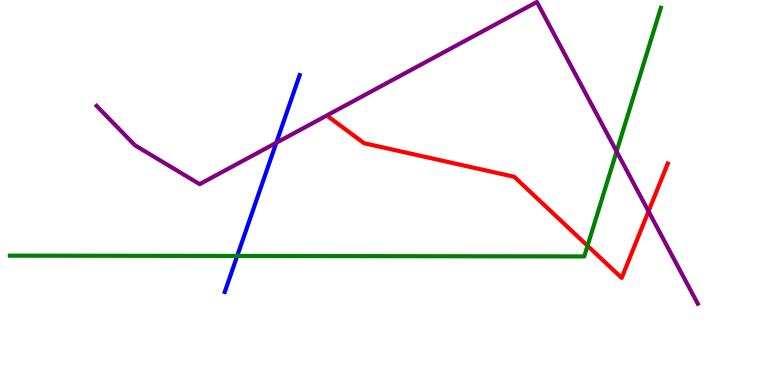[{'lines': ['blue', 'red'], 'intersections': []}, {'lines': ['green', 'red'], 'intersections': [{'x': 7.58, 'y': 3.62}]}, {'lines': ['purple', 'red'], 'intersections': [{'x': 8.37, 'y': 4.51}]}, {'lines': ['blue', 'green'], 'intersections': [{'x': 3.06, 'y': 3.35}]}, {'lines': ['blue', 'purple'], 'intersections': [{'x': 3.57, 'y': 6.29}]}, {'lines': ['green', 'purple'], 'intersections': [{'x': 7.96, 'y': 6.07}]}]